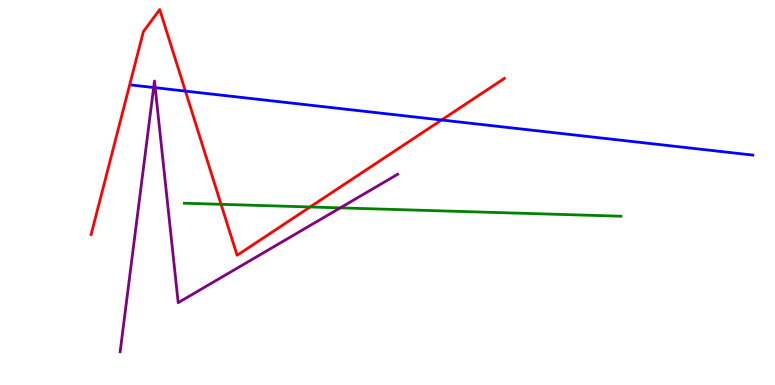[{'lines': ['blue', 'red'], 'intersections': [{'x': 2.39, 'y': 7.63}, {'x': 5.7, 'y': 6.88}]}, {'lines': ['green', 'red'], 'intersections': [{'x': 2.85, 'y': 4.69}, {'x': 4.0, 'y': 4.62}]}, {'lines': ['purple', 'red'], 'intersections': []}, {'lines': ['blue', 'green'], 'intersections': []}, {'lines': ['blue', 'purple'], 'intersections': [{'x': 1.98, 'y': 7.73}, {'x': 2.0, 'y': 7.72}]}, {'lines': ['green', 'purple'], 'intersections': [{'x': 4.39, 'y': 4.6}]}]